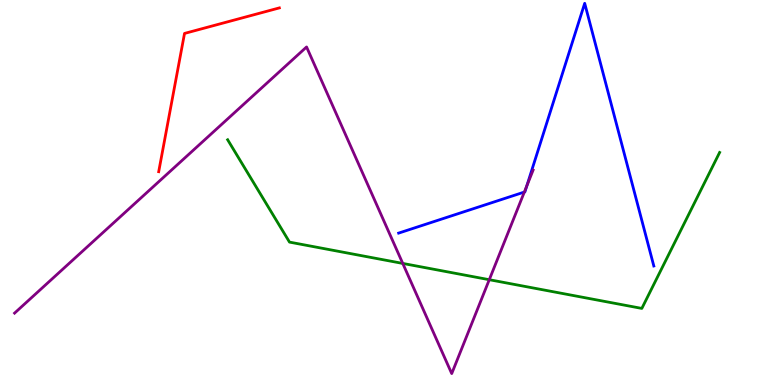[{'lines': ['blue', 'red'], 'intersections': []}, {'lines': ['green', 'red'], 'intersections': []}, {'lines': ['purple', 'red'], 'intersections': []}, {'lines': ['blue', 'green'], 'intersections': []}, {'lines': ['blue', 'purple'], 'intersections': [{'x': 6.77, 'y': 5.01}, {'x': 6.8, 'y': 5.17}]}, {'lines': ['green', 'purple'], 'intersections': [{'x': 5.2, 'y': 3.16}, {'x': 6.31, 'y': 2.73}]}]